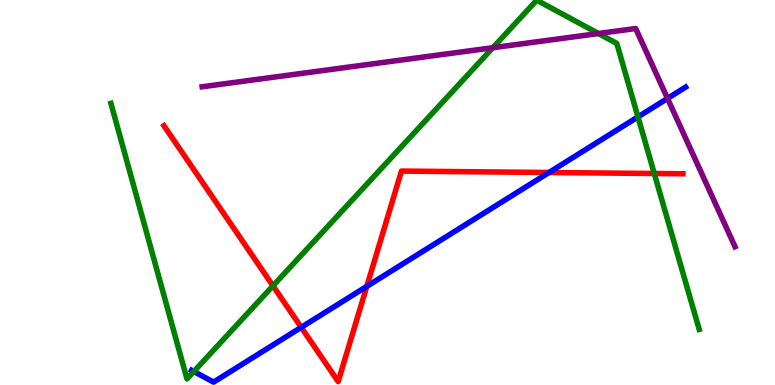[{'lines': ['blue', 'red'], 'intersections': [{'x': 3.89, 'y': 1.5}, {'x': 4.73, 'y': 2.56}, {'x': 7.08, 'y': 5.52}]}, {'lines': ['green', 'red'], 'intersections': [{'x': 3.52, 'y': 2.58}, {'x': 8.44, 'y': 5.49}]}, {'lines': ['purple', 'red'], 'intersections': []}, {'lines': ['blue', 'green'], 'intersections': [{'x': 2.5, 'y': 0.351}, {'x': 8.23, 'y': 6.96}]}, {'lines': ['blue', 'purple'], 'intersections': [{'x': 8.61, 'y': 7.44}]}, {'lines': ['green', 'purple'], 'intersections': [{'x': 6.36, 'y': 8.76}, {'x': 7.72, 'y': 9.13}]}]